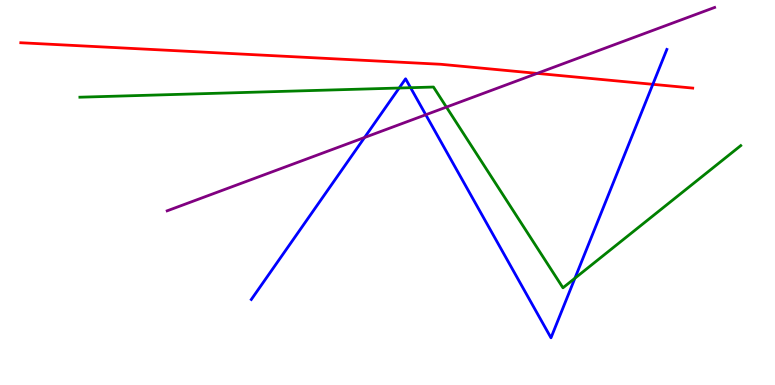[{'lines': ['blue', 'red'], 'intersections': [{'x': 8.42, 'y': 7.81}]}, {'lines': ['green', 'red'], 'intersections': []}, {'lines': ['purple', 'red'], 'intersections': [{'x': 6.93, 'y': 8.09}]}, {'lines': ['blue', 'green'], 'intersections': [{'x': 5.15, 'y': 7.71}, {'x': 5.3, 'y': 7.72}, {'x': 7.42, 'y': 2.77}]}, {'lines': ['blue', 'purple'], 'intersections': [{'x': 4.7, 'y': 6.43}, {'x': 5.49, 'y': 7.02}]}, {'lines': ['green', 'purple'], 'intersections': [{'x': 5.76, 'y': 7.22}]}]